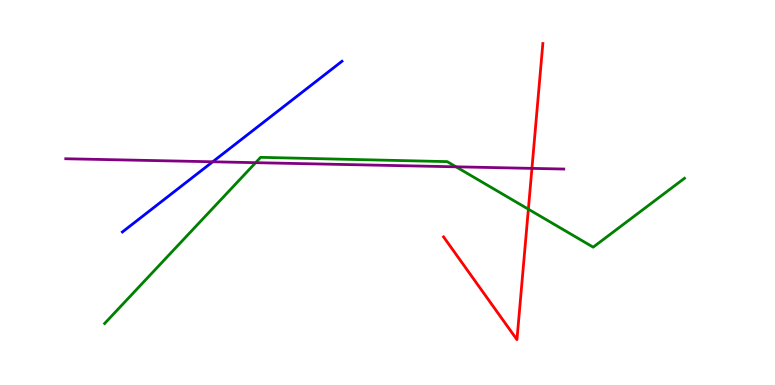[{'lines': ['blue', 'red'], 'intersections': []}, {'lines': ['green', 'red'], 'intersections': [{'x': 6.82, 'y': 4.57}]}, {'lines': ['purple', 'red'], 'intersections': [{'x': 6.86, 'y': 5.63}]}, {'lines': ['blue', 'green'], 'intersections': []}, {'lines': ['blue', 'purple'], 'intersections': [{'x': 2.74, 'y': 5.8}]}, {'lines': ['green', 'purple'], 'intersections': [{'x': 3.3, 'y': 5.77}, {'x': 5.88, 'y': 5.67}]}]